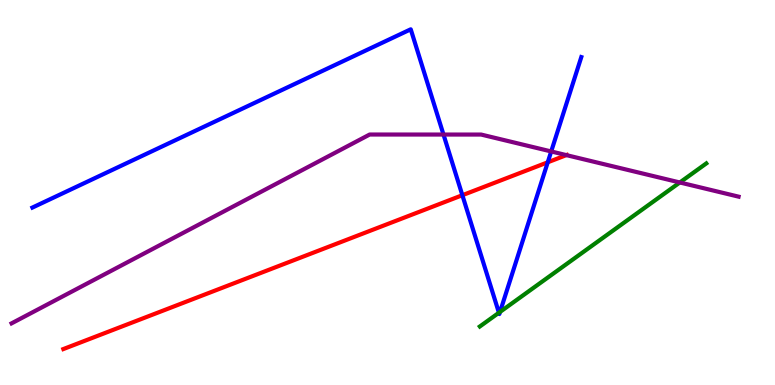[{'lines': ['blue', 'red'], 'intersections': [{'x': 5.97, 'y': 4.93}, {'x': 7.07, 'y': 5.78}]}, {'lines': ['green', 'red'], 'intersections': []}, {'lines': ['purple', 'red'], 'intersections': [{'x': 7.31, 'y': 5.97}]}, {'lines': ['blue', 'green'], 'intersections': [{'x': 6.44, 'y': 1.88}, {'x': 6.45, 'y': 1.9}]}, {'lines': ['blue', 'purple'], 'intersections': [{'x': 5.72, 'y': 6.51}, {'x': 7.11, 'y': 6.07}]}, {'lines': ['green', 'purple'], 'intersections': [{'x': 8.77, 'y': 5.26}]}]